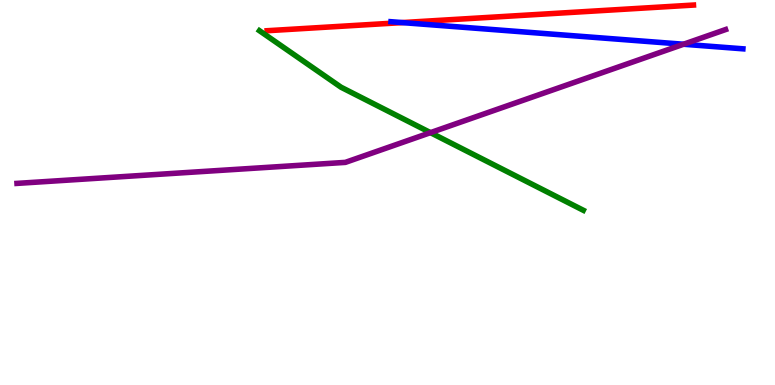[{'lines': ['blue', 'red'], 'intersections': [{'x': 5.19, 'y': 9.41}]}, {'lines': ['green', 'red'], 'intersections': []}, {'lines': ['purple', 'red'], 'intersections': []}, {'lines': ['blue', 'green'], 'intersections': []}, {'lines': ['blue', 'purple'], 'intersections': [{'x': 8.82, 'y': 8.85}]}, {'lines': ['green', 'purple'], 'intersections': [{'x': 5.55, 'y': 6.55}]}]